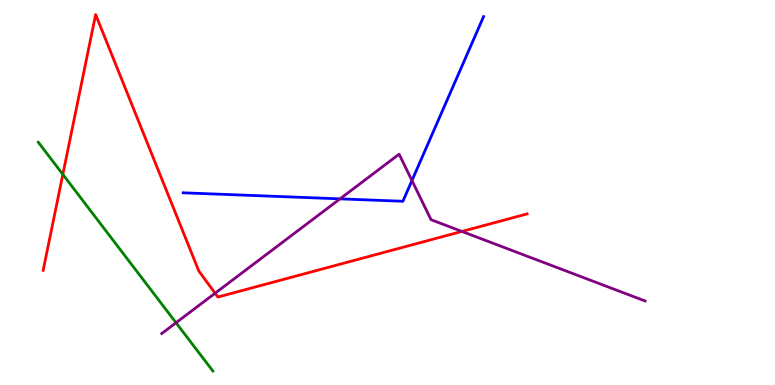[{'lines': ['blue', 'red'], 'intersections': []}, {'lines': ['green', 'red'], 'intersections': [{'x': 0.811, 'y': 5.47}]}, {'lines': ['purple', 'red'], 'intersections': [{'x': 2.78, 'y': 2.38}, {'x': 5.96, 'y': 3.99}]}, {'lines': ['blue', 'green'], 'intersections': []}, {'lines': ['blue', 'purple'], 'intersections': [{'x': 4.39, 'y': 4.84}, {'x': 5.32, 'y': 5.31}]}, {'lines': ['green', 'purple'], 'intersections': [{'x': 2.27, 'y': 1.62}]}]